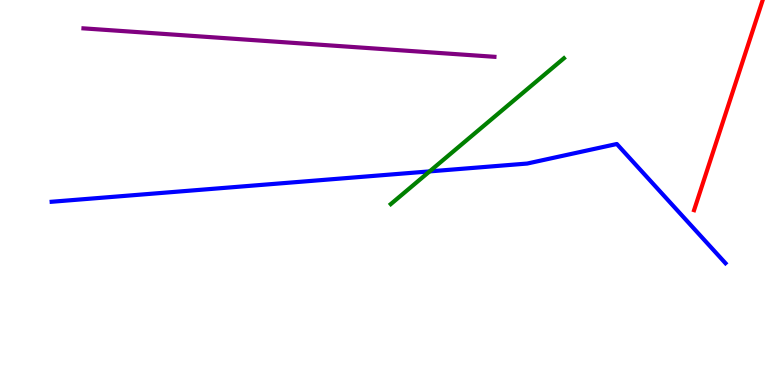[{'lines': ['blue', 'red'], 'intersections': []}, {'lines': ['green', 'red'], 'intersections': []}, {'lines': ['purple', 'red'], 'intersections': []}, {'lines': ['blue', 'green'], 'intersections': [{'x': 5.54, 'y': 5.55}]}, {'lines': ['blue', 'purple'], 'intersections': []}, {'lines': ['green', 'purple'], 'intersections': []}]